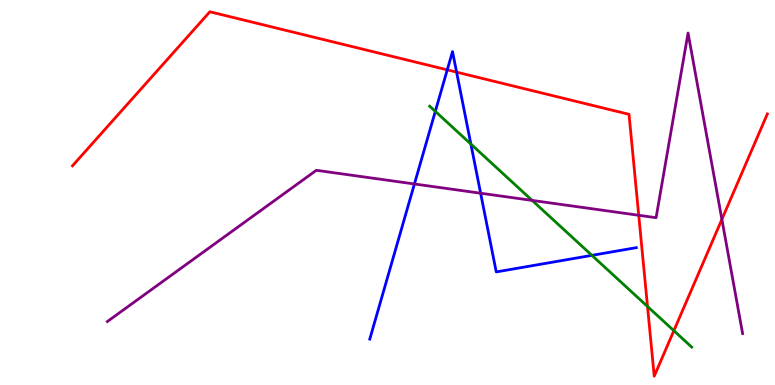[{'lines': ['blue', 'red'], 'intersections': [{'x': 5.77, 'y': 8.19}, {'x': 5.89, 'y': 8.13}]}, {'lines': ['green', 'red'], 'intersections': [{'x': 8.36, 'y': 2.04}, {'x': 8.69, 'y': 1.41}]}, {'lines': ['purple', 'red'], 'intersections': [{'x': 8.24, 'y': 4.41}, {'x': 9.31, 'y': 4.3}]}, {'lines': ['blue', 'green'], 'intersections': [{'x': 5.62, 'y': 7.11}, {'x': 6.08, 'y': 6.26}, {'x': 7.64, 'y': 3.37}]}, {'lines': ['blue', 'purple'], 'intersections': [{'x': 5.35, 'y': 5.22}, {'x': 6.2, 'y': 4.98}]}, {'lines': ['green', 'purple'], 'intersections': [{'x': 6.87, 'y': 4.79}]}]